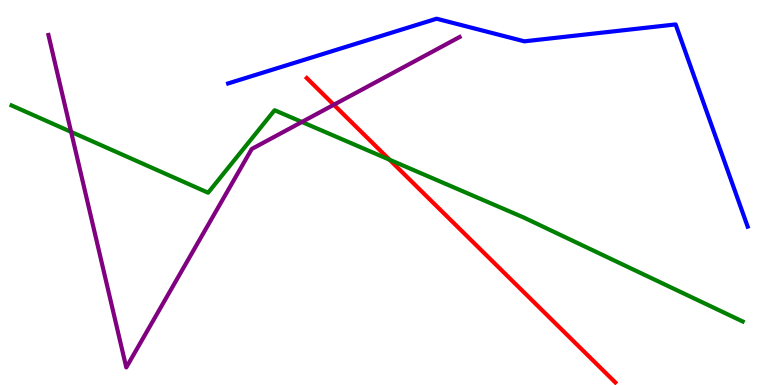[{'lines': ['blue', 'red'], 'intersections': []}, {'lines': ['green', 'red'], 'intersections': [{'x': 5.03, 'y': 5.85}]}, {'lines': ['purple', 'red'], 'intersections': [{'x': 4.31, 'y': 7.28}]}, {'lines': ['blue', 'green'], 'intersections': []}, {'lines': ['blue', 'purple'], 'intersections': []}, {'lines': ['green', 'purple'], 'intersections': [{'x': 0.918, 'y': 6.57}, {'x': 3.9, 'y': 6.83}]}]